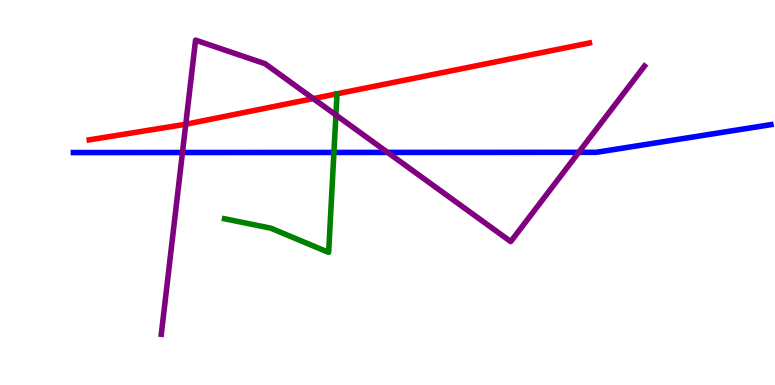[{'lines': ['blue', 'red'], 'intersections': []}, {'lines': ['green', 'red'], 'intersections': []}, {'lines': ['purple', 'red'], 'intersections': [{'x': 2.4, 'y': 6.77}, {'x': 4.04, 'y': 7.44}]}, {'lines': ['blue', 'green'], 'intersections': [{'x': 4.31, 'y': 6.04}]}, {'lines': ['blue', 'purple'], 'intersections': [{'x': 2.35, 'y': 6.04}, {'x': 5.0, 'y': 6.04}, {'x': 7.47, 'y': 6.04}]}, {'lines': ['green', 'purple'], 'intersections': [{'x': 4.33, 'y': 7.01}]}]